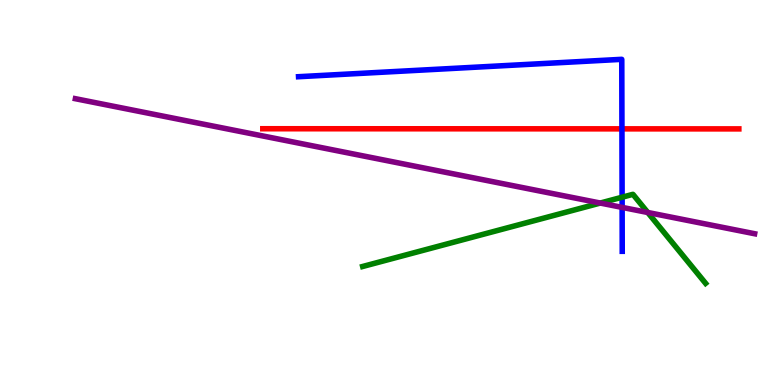[{'lines': ['blue', 'red'], 'intersections': [{'x': 8.03, 'y': 6.65}]}, {'lines': ['green', 'red'], 'intersections': []}, {'lines': ['purple', 'red'], 'intersections': []}, {'lines': ['blue', 'green'], 'intersections': [{'x': 8.03, 'y': 4.88}]}, {'lines': ['blue', 'purple'], 'intersections': [{'x': 8.03, 'y': 4.61}]}, {'lines': ['green', 'purple'], 'intersections': [{'x': 7.75, 'y': 4.73}, {'x': 8.36, 'y': 4.48}]}]